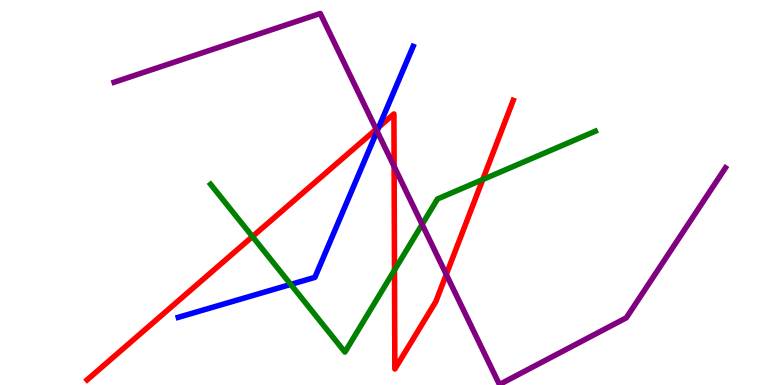[{'lines': ['blue', 'red'], 'intersections': [{'x': 4.89, 'y': 6.7}]}, {'lines': ['green', 'red'], 'intersections': [{'x': 3.26, 'y': 3.86}, {'x': 5.09, 'y': 2.98}, {'x': 6.23, 'y': 5.34}]}, {'lines': ['purple', 'red'], 'intersections': [{'x': 4.85, 'y': 6.64}, {'x': 5.09, 'y': 5.68}, {'x': 5.76, 'y': 2.87}]}, {'lines': ['blue', 'green'], 'intersections': [{'x': 3.75, 'y': 2.61}]}, {'lines': ['blue', 'purple'], 'intersections': [{'x': 4.87, 'y': 6.59}]}, {'lines': ['green', 'purple'], 'intersections': [{'x': 5.45, 'y': 4.17}]}]